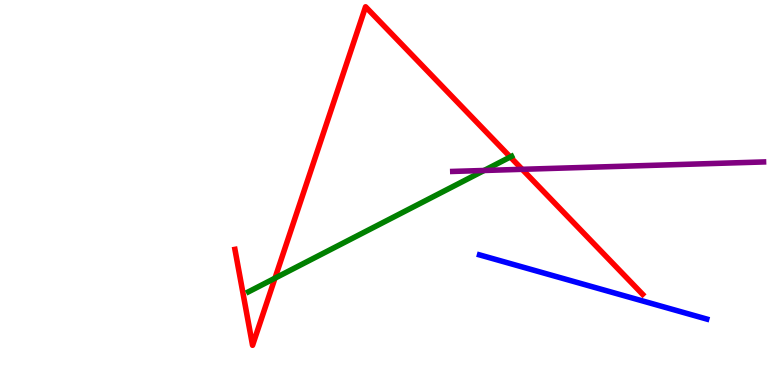[{'lines': ['blue', 'red'], 'intersections': []}, {'lines': ['green', 'red'], 'intersections': [{'x': 3.55, 'y': 2.77}, {'x': 6.58, 'y': 5.92}]}, {'lines': ['purple', 'red'], 'intersections': [{'x': 6.74, 'y': 5.6}]}, {'lines': ['blue', 'green'], 'intersections': []}, {'lines': ['blue', 'purple'], 'intersections': []}, {'lines': ['green', 'purple'], 'intersections': [{'x': 6.25, 'y': 5.57}]}]